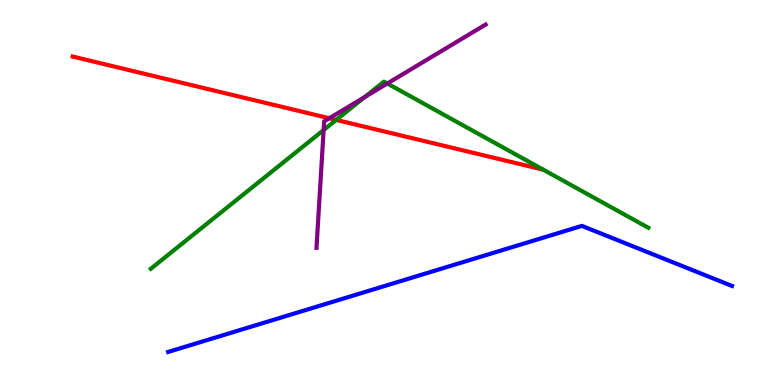[{'lines': ['blue', 'red'], 'intersections': []}, {'lines': ['green', 'red'], 'intersections': [{'x': 4.34, 'y': 6.89}]}, {'lines': ['purple', 'red'], 'intersections': [{'x': 4.25, 'y': 6.93}]}, {'lines': ['blue', 'green'], 'intersections': []}, {'lines': ['blue', 'purple'], 'intersections': []}, {'lines': ['green', 'purple'], 'intersections': [{'x': 4.18, 'y': 6.62}, {'x': 4.71, 'y': 7.48}, {'x': 5.0, 'y': 7.83}]}]